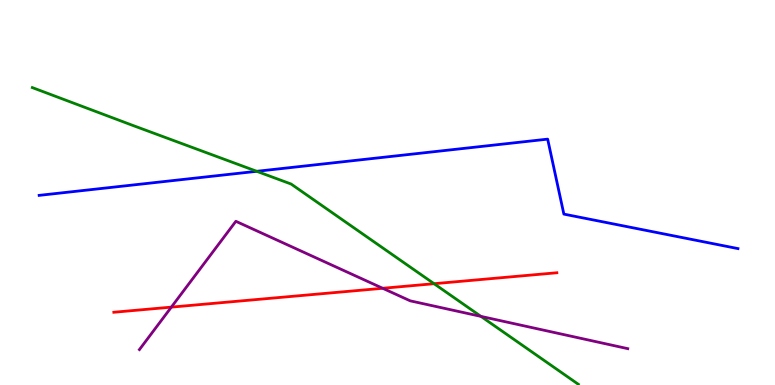[{'lines': ['blue', 'red'], 'intersections': []}, {'lines': ['green', 'red'], 'intersections': [{'x': 5.6, 'y': 2.63}]}, {'lines': ['purple', 'red'], 'intersections': [{'x': 2.21, 'y': 2.02}, {'x': 4.94, 'y': 2.51}]}, {'lines': ['blue', 'green'], 'intersections': [{'x': 3.31, 'y': 5.55}]}, {'lines': ['blue', 'purple'], 'intersections': []}, {'lines': ['green', 'purple'], 'intersections': [{'x': 6.21, 'y': 1.78}]}]